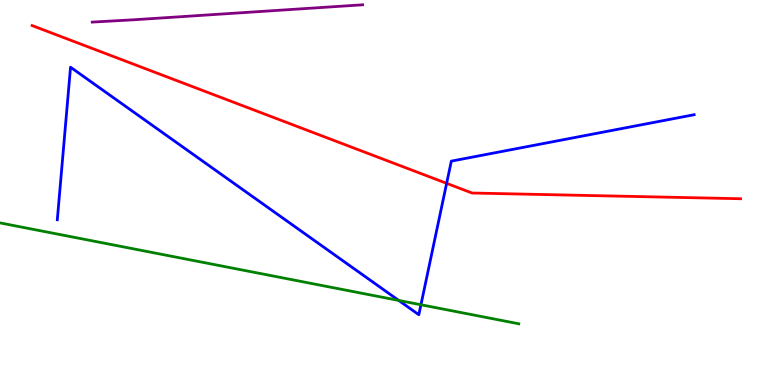[{'lines': ['blue', 'red'], 'intersections': [{'x': 5.76, 'y': 5.24}]}, {'lines': ['green', 'red'], 'intersections': []}, {'lines': ['purple', 'red'], 'intersections': []}, {'lines': ['blue', 'green'], 'intersections': [{'x': 5.14, 'y': 2.2}, {'x': 5.43, 'y': 2.08}]}, {'lines': ['blue', 'purple'], 'intersections': []}, {'lines': ['green', 'purple'], 'intersections': []}]